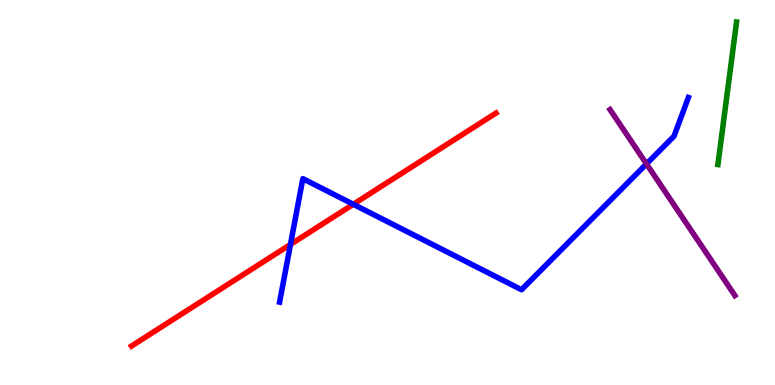[{'lines': ['blue', 'red'], 'intersections': [{'x': 3.75, 'y': 3.65}, {'x': 4.56, 'y': 4.69}]}, {'lines': ['green', 'red'], 'intersections': []}, {'lines': ['purple', 'red'], 'intersections': []}, {'lines': ['blue', 'green'], 'intersections': []}, {'lines': ['blue', 'purple'], 'intersections': [{'x': 8.34, 'y': 5.74}]}, {'lines': ['green', 'purple'], 'intersections': []}]